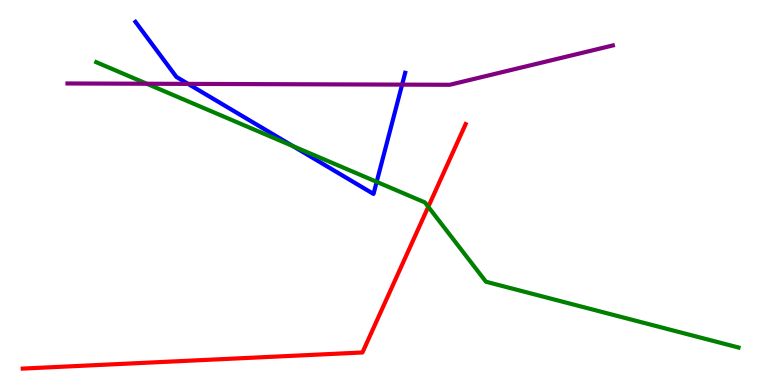[{'lines': ['blue', 'red'], 'intersections': []}, {'lines': ['green', 'red'], 'intersections': [{'x': 5.53, 'y': 4.63}]}, {'lines': ['purple', 'red'], 'intersections': []}, {'lines': ['blue', 'green'], 'intersections': [{'x': 3.78, 'y': 6.2}, {'x': 4.86, 'y': 5.28}]}, {'lines': ['blue', 'purple'], 'intersections': [{'x': 2.43, 'y': 7.82}, {'x': 5.19, 'y': 7.8}]}, {'lines': ['green', 'purple'], 'intersections': [{'x': 1.89, 'y': 7.82}]}]